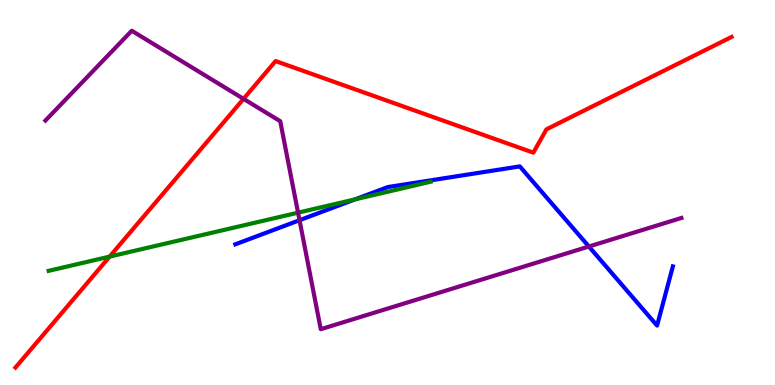[{'lines': ['blue', 'red'], 'intersections': []}, {'lines': ['green', 'red'], 'intersections': [{'x': 1.41, 'y': 3.33}]}, {'lines': ['purple', 'red'], 'intersections': [{'x': 3.14, 'y': 7.43}]}, {'lines': ['blue', 'green'], 'intersections': [{'x': 4.58, 'y': 4.82}]}, {'lines': ['blue', 'purple'], 'intersections': [{'x': 3.86, 'y': 4.28}, {'x': 7.6, 'y': 3.6}]}, {'lines': ['green', 'purple'], 'intersections': [{'x': 3.85, 'y': 4.48}]}]